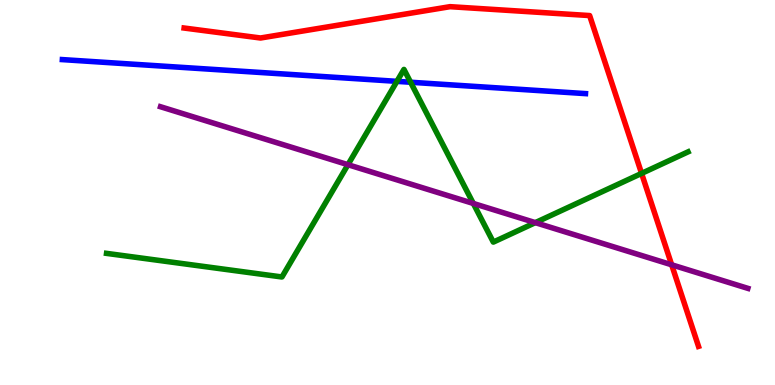[{'lines': ['blue', 'red'], 'intersections': []}, {'lines': ['green', 'red'], 'intersections': [{'x': 8.28, 'y': 5.5}]}, {'lines': ['purple', 'red'], 'intersections': [{'x': 8.67, 'y': 3.12}]}, {'lines': ['blue', 'green'], 'intersections': [{'x': 5.12, 'y': 7.89}, {'x': 5.3, 'y': 7.86}]}, {'lines': ['blue', 'purple'], 'intersections': []}, {'lines': ['green', 'purple'], 'intersections': [{'x': 4.49, 'y': 5.72}, {'x': 6.11, 'y': 4.72}, {'x': 6.91, 'y': 4.22}]}]